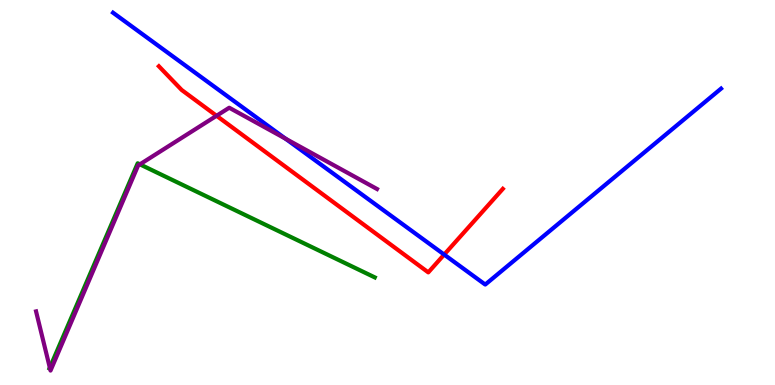[{'lines': ['blue', 'red'], 'intersections': [{'x': 5.73, 'y': 3.39}]}, {'lines': ['green', 'red'], 'intersections': []}, {'lines': ['purple', 'red'], 'intersections': [{'x': 2.79, 'y': 6.99}]}, {'lines': ['blue', 'green'], 'intersections': []}, {'lines': ['blue', 'purple'], 'intersections': [{'x': 3.68, 'y': 6.4}]}, {'lines': ['green', 'purple'], 'intersections': [{'x': 0.643, 'y': 0.45}, {'x': 1.81, 'y': 5.73}]}]